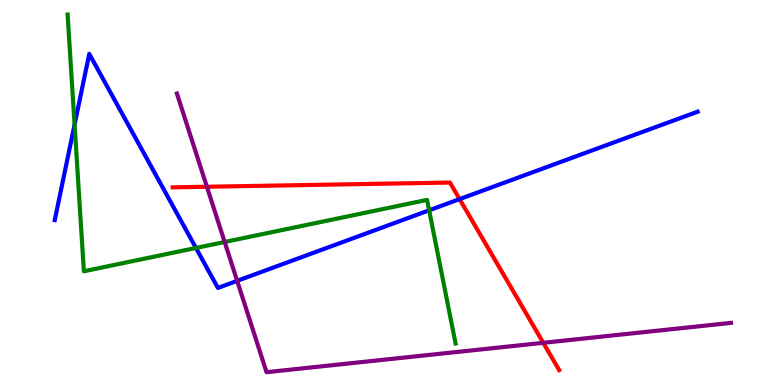[{'lines': ['blue', 'red'], 'intersections': [{'x': 5.93, 'y': 4.83}]}, {'lines': ['green', 'red'], 'intersections': []}, {'lines': ['purple', 'red'], 'intersections': [{'x': 2.67, 'y': 5.15}, {'x': 7.01, 'y': 1.1}]}, {'lines': ['blue', 'green'], 'intersections': [{'x': 0.962, 'y': 6.76}, {'x': 2.53, 'y': 3.56}, {'x': 5.54, 'y': 4.54}]}, {'lines': ['blue', 'purple'], 'intersections': [{'x': 3.06, 'y': 2.71}]}, {'lines': ['green', 'purple'], 'intersections': [{'x': 2.9, 'y': 3.71}]}]